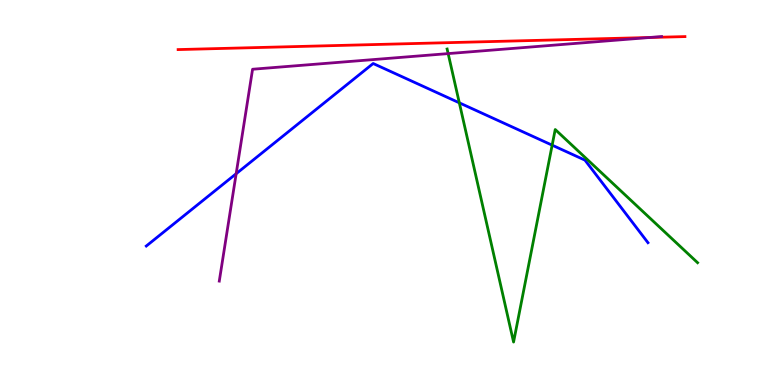[{'lines': ['blue', 'red'], 'intersections': []}, {'lines': ['green', 'red'], 'intersections': []}, {'lines': ['purple', 'red'], 'intersections': [{'x': 8.38, 'y': 9.03}]}, {'lines': ['blue', 'green'], 'intersections': [{'x': 5.93, 'y': 7.33}, {'x': 7.12, 'y': 6.23}]}, {'lines': ['blue', 'purple'], 'intersections': [{'x': 3.05, 'y': 5.49}]}, {'lines': ['green', 'purple'], 'intersections': [{'x': 5.78, 'y': 8.61}]}]